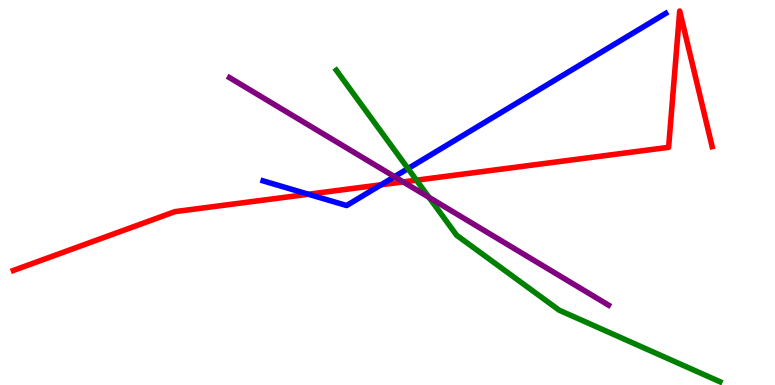[{'lines': ['blue', 'red'], 'intersections': [{'x': 3.98, 'y': 4.95}, {'x': 4.92, 'y': 5.2}]}, {'lines': ['green', 'red'], 'intersections': [{'x': 5.37, 'y': 5.32}]}, {'lines': ['purple', 'red'], 'intersections': [{'x': 5.2, 'y': 5.28}]}, {'lines': ['blue', 'green'], 'intersections': [{'x': 5.26, 'y': 5.62}]}, {'lines': ['blue', 'purple'], 'intersections': [{'x': 5.09, 'y': 5.41}]}, {'lines': ['green', 'purple'], 'intersections': [{'x': 5.54, 'y': 4.87}]}]